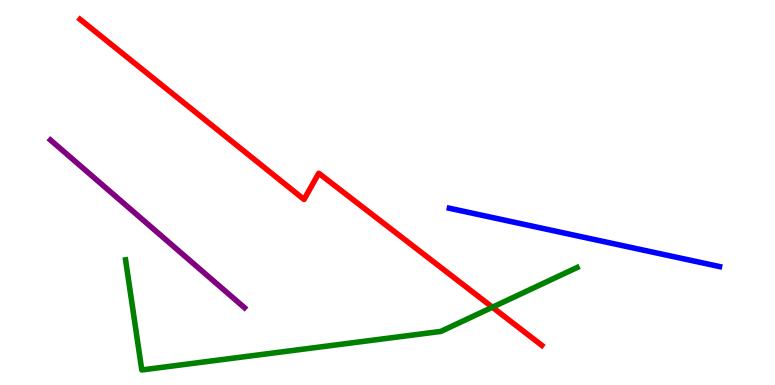[{'lines': ['blue', 'red'], 'intersections': []}, {'lines': ['green', 'red'], 'intersections': [{'x': 6.35, 'y': 2.02}]}, {'lines': ['purple', 'red'], 'intersections': []}, {'lines': ['blue', 'green'], 'intersections': []}, {'lines': ['blue', 'purple'], 'intersections': []}, {'lines': ['green', 'purple'], 'intersections': []}]